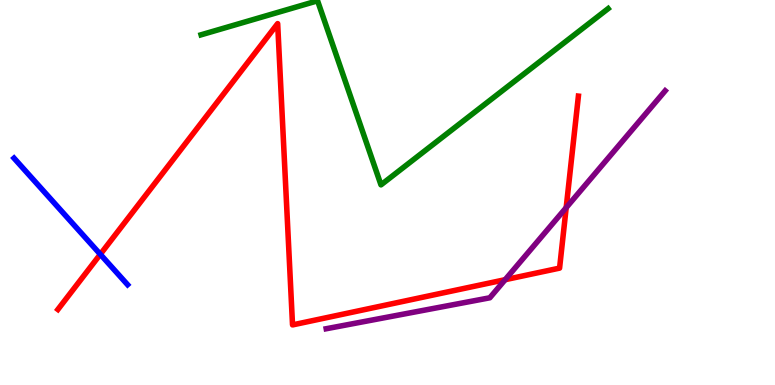[{'lines': ['blue', 'red'], 'intersections': [{'x': 1.29, 'y': 3.39}]}, {'lines': ['green', 'red'], 'intersections': []}, {'lines': ['purple', 'red'], 'intersections': [{'x': 6.52, 'y': 2.74}, {'x': 7.31, 'y': 4.61}]}, {'lines': ['blue', 'green'], 'intersections': []}, {'lines': ['blue', 'purple'], 'intersections': []}, {'lines': ['green', 'purple'], 'intersections': []}]